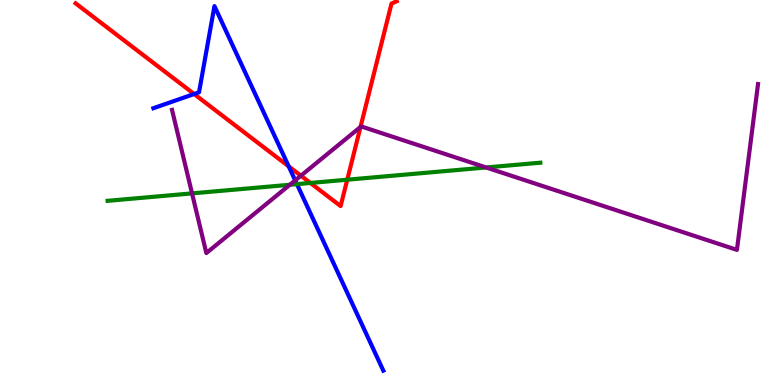[{'lines': ['blue', 'red'], 'intersections': [{'x': 2.5, 'y': 7.56}, {'x': 3.73, 'y': 5.68}]}, {'lines': ['green', 'red'], 'intersections': [{'x': 4.0, 'y': 5.25}, {'x': 4.48, 'y': 5.33}]}, {'lines': ['purple', 'red'], 'intersections': [{'x': 3.88, 'y': 5.44}, {'x': 4.65, 'y': 6.7}]}, {'lines': ['blue', 'green'], 'intersections': [{'x': 3.83, 'y': 5.22}]}, {'lines': ['blue', 'purple'], 'intersections': [{'x': 3.81, 'y': 5.31}]}, {'lines': ['green', 'purple'], 'intersections': [{'x': 2.48, 'y': 4.98}, {'x': 3.74, 'y': 5.2}, {'x': 6.27, 'y': 5.65}]}]